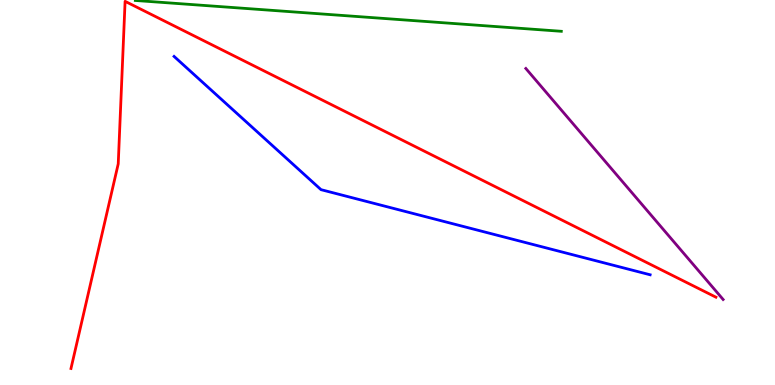[{'lines': ['blue', 'red'], 'intersections': []}, {'lines': ['green', 'red'], 'intersections': []}, {'lines': ['purple', 'red'], 'intersections': []}, {'lines': ['blue', 'green'], 'intersections': []}, {'lines': ['blue', 'purple'], 'intersections': []}, {'lines': ['green', 'purple'], 'intersections': []}]